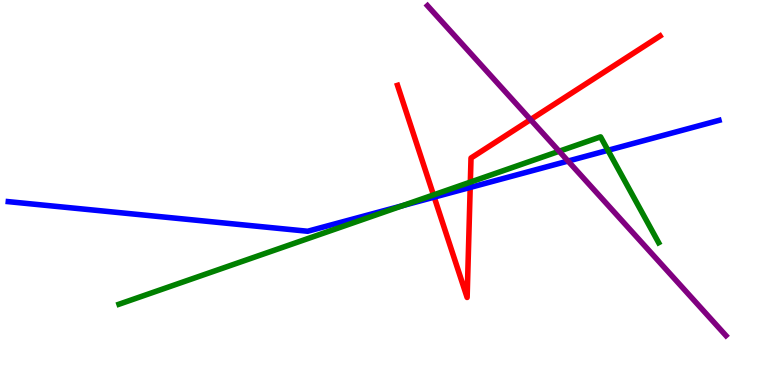[{'lines': ['blue', 'red'], 'intersections': [{'x': 5.6, 'y': 4.88}, {'x': 6.07, 'y': 5.13}]}, {'lines': ['green', 'red'], 'intersections': [{'x': 5.59, 'y': 4.94}, {'x': 6.07, 'y': 5.27}]}, {'lines': ['purple', 'red'], 'intersections': [{'x': 6.85, 'y': 6.89}]}, {'lines': ['blue', 'green'], 'intersections': [{'x': 5.19, 'y': 4.66}, {'x': 7.84, 'y': 6.1}]}, {'lines': ['blue', 'purple'], 'intersections': [{'x': 7.33, 'y': 5.82}]}, {'lines': ['green', 'purple'], 'intersections': [{'x': 7.22, 'y': 6.07}]}]